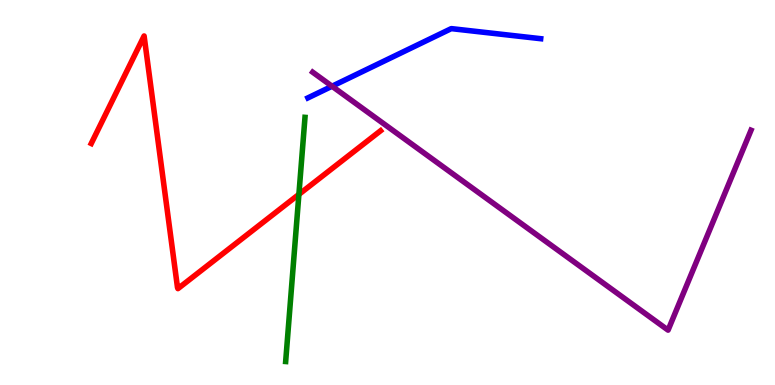[{'lines': ['blue', 'red'], 'intersections': []}, {'lines': ['green', 'red'], 'intersections': [{'x': 3.86, 'y': 4.95}]}, {'lines': ['purple', 'red'], 'intersections': []}, {'lines': ['blue', 'green'], 'intersections': []}, {'lines': ['blue', 'purple'], 'intersections': [{'x': 4.28, 'y': 7.76}]}, {'lines': ['green', 'purple'], 'intersections': []}]